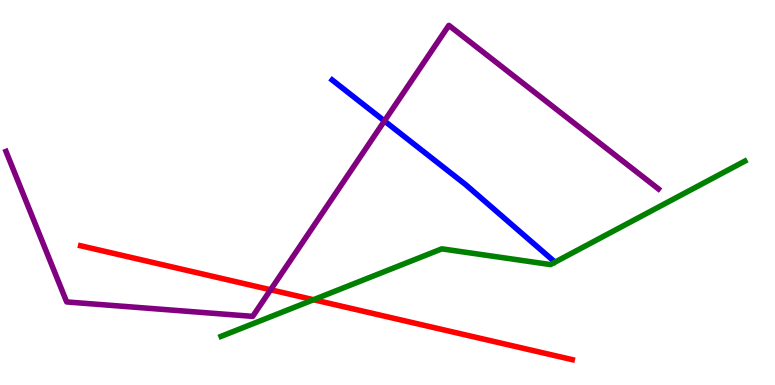[{'lines': ['blue', 'red'], 'intersections': []}, {'lines': ['green', 'red'], 'intersections': [{'x': 4.05, 'y': 2.22}]}, {'lines': ['purple', 'red'], 'intersections': [{'x': 3.49, 'y': 2.47}]}, {'lines': ['blue', 'green'], 'intersections': []}, {'lines': ['blue', 'purple'], 'intersections': [{'x': 4.96, 'y': 6.86}]}, {'lines': ['green', 'purple'], 'intersections': []}]